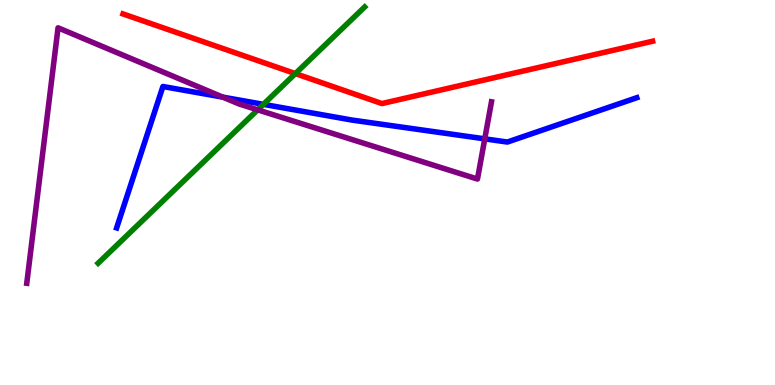[{'lines': ['blue', 'red'], 'intersections': []}, {'lines': ['green', 'red'], 'intersections': [{'x': 3.81, 'y': 8.09}]}, {'lines': ['purple', 'red'], 'intersections': []}, {'lines': ['blue', 'green'], 'intersections': [{'x': 3.4, 'y': 7.29}]}, {'lines': ['blue', 'purple'], 'intersections': [{'x': 2.88, 'y': 7.48}, {'x': 6.26, 'y': 6.39}]}, {'lines': ['green', 'purple'], 'intersections': [{'x': 3.32, 'y': 7.15}]}]